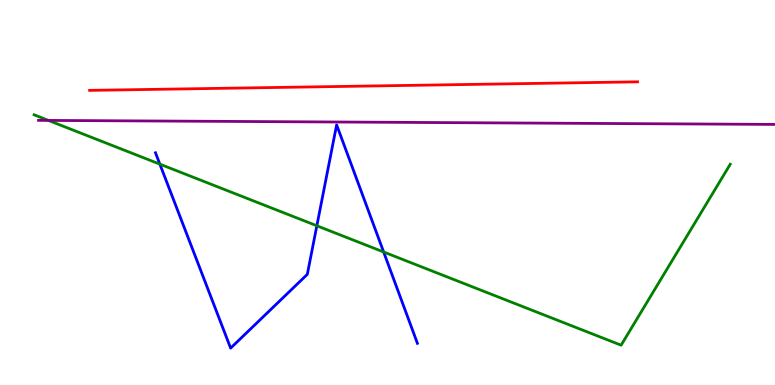[{'lines': ['blue', 'red'], 'intersections': []}, {'lines': ['green', 'red'], 'intersections': []}, {'lines': ['purple', 'red'], 'intersections': []}, {'lines': ['blue', 'green'], 'intersections': [{'x': 2.06, 'y': 5.74}, {'x': 4.09, 'y': 4.14}, {'x': 4.95, 'y': 3.45}]}, {'lines': ['blue', 'purple'], 'intersections': []}, {'lines': ['green', 'purple'], 'intersections': [{'x': 0.625, 'y': 6.87}]}]